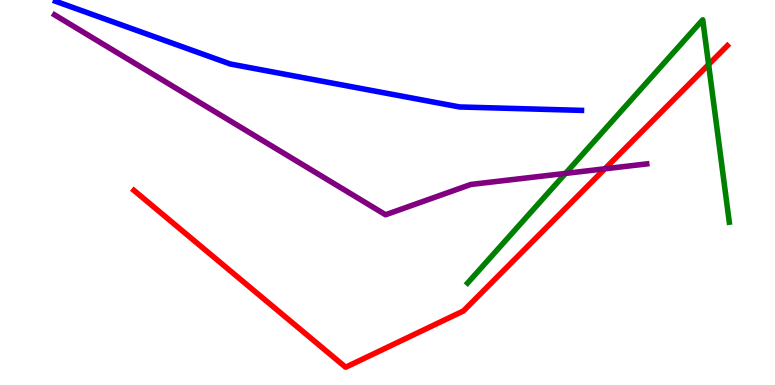[{'lines': ['blue', 'red'], 'intersections': []}, {'lines': ['green', 'red'], 'intersections': [{'x': 9.14, 'y': 8.32}]}, {'lines': ['purple', 'red'], 'intersections': [{'x': 7.8, 'y': 5.62}]}, {'lines': ['blue', 'green'], 'intersections': []}, {'lines': ['blue', 'purple'], 'intersections': []}, {'lines': ['green', 'purple'], 'intersections': [{'x': 7.3, 'y': 5.5}]}]